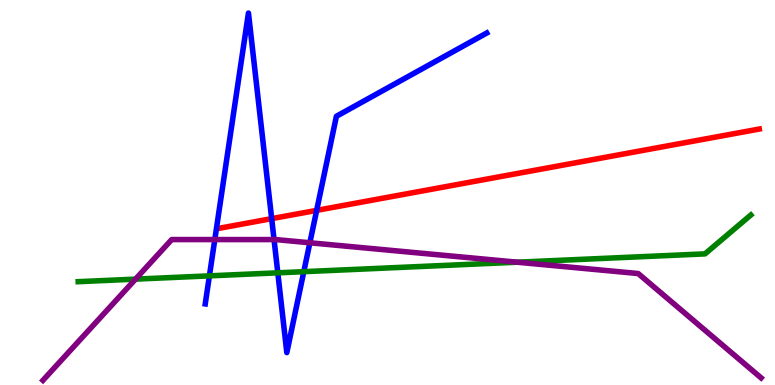[{'lines': ['blue', 'red'], 'intersections': [{'x': 3.51, 'y': 4.32}, {'x': 4.09, 'y': 4.54}]}, {'lines': ['green', 'red'], 'intersections': []}, {'lines': ['purple', 'red'], 'intersections': []}, {'lines': ['blue', 'green'], 'intersections': [{'x': 2.7, 'y': 2.83}, {'x': 3.58, 'y': 2.91}, {'x': 3.92, 'y': 2.94}]}, {'lines': ['blue', 'purple'], 'intersections': [{'x': 2.77, 'y': 3.78}, {'x': 3.54, 'y': 3.78}, {'x': 4.0, 'y': 3.69}]}, {'lines': ['green', 'purple'], 'intersections': [{'x': 1.75, 'y': 2.75}, {'x': 6.67, 'y': 3.19}]}]